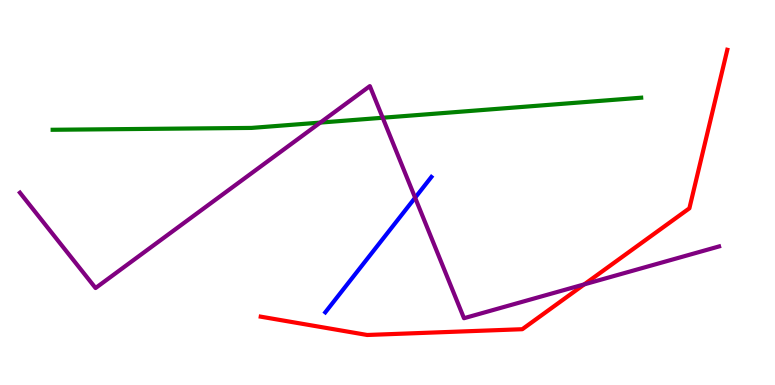[{'lines': ['blue', 'red'], 'intersections': []}, {'lines': ['green', 'red'], 'intersections': []}, {'lines': ['purple', 'red'], 'intersections': [{'x': 7.54, 'y': 2.61}]}, {'lines': ['blue', 'green'], 'intersections': []}, {'lines': ['blue', 'purple'], 'intersections': [{'x': 5.36, 'y': 4.86}]}, {'lines': ['green', 'purple'], 'intersections': [{'x': 4.13, 'y': 6.82}, {'x': 4.94, 'y': 6.94}]}]